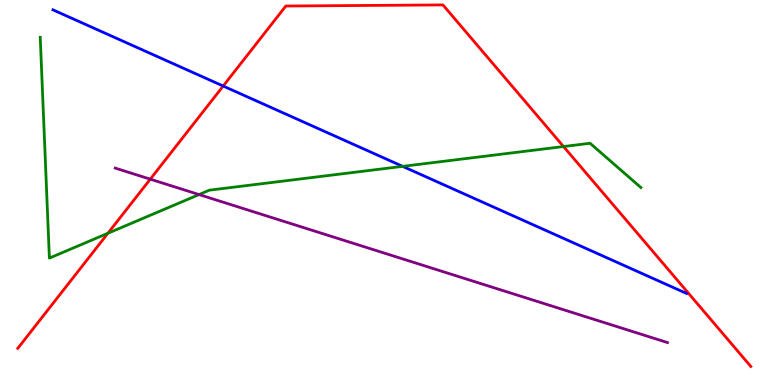[{'lines': ['blue', 'red'], 'intersections': [{'x': 2.88, 'y': 7.77}]}, {'lines': ['green', 'red'], 'intersections': [{'x': 1.39, 'y': 3.94}, {'x': 7.27, 'y': 6.19}]}, {'lines': ['purple', 'red'], 'intersections': [{'x': 1.94, 'y': 5.35}]}, {'lines': ['blue', 'green'], 'intersections': [{'x': 5.2, 'y': 5.68}]}, {'lines': ['blue', 'purple'], 'intersections': []}, {'lines': ['green', 'purple'], 'intersections': [{'x': 2.57, 'y': 4.95}]}]